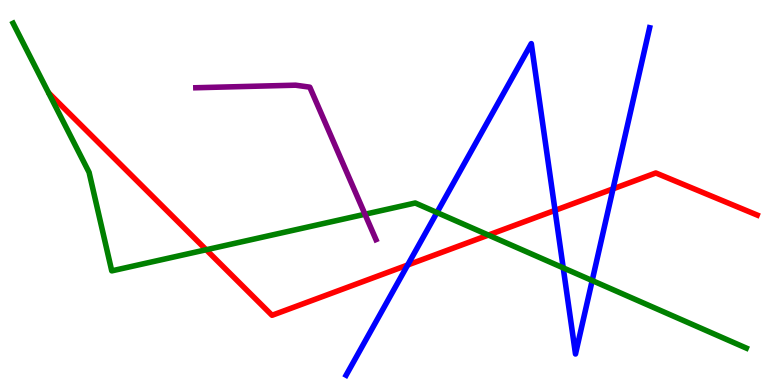[{'lines': ['blue', 'red'], 'intersections': [{'x': 5.26, 'y': 3.12}, {'x': 7.16, 'y': 4.54}, {'x': 7.91, 'y': 5.09}]}, {'lines': ['green', 'red'], 'intersections': [{'x': 2.66, 'y': 3.51}, {'x': 6.3, 'y': 3.89}]}, {'lines': ['purple', 'red'], 'intersections': []}, {'lines': ['blue', 'green'], 'intersections': [{'x': 5.64, 'y': 4.48}, {'x': 7.27, 'y': 3.04}, {'x': 7.64, 'y': 2.71}]}, {'lines': ['blue', 'purple'], 'intersections': []}, {'lines': ['green', 'purple'], 'intersections': [{'x': 4.71, 'y': 4.44}]}]